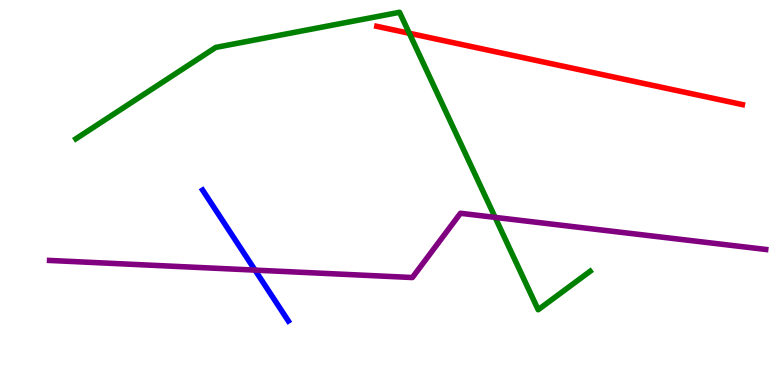[{'lines': ['blue', 'red'], 'intersections': []}, {'lines': ['green', 'red'], 'intersections': [{'x': 5.28, 'y': 9.14}]}, {'lines': ['purple', 'red'], 'intersections': []}, {'lines': ['blue', 'green'], 'intersections': []}, {'lines': ['blue', 'purple'], 'intersections': [{'x': 3.29, 'y': 2.98}]}, {'lines': ['green', 'purple'], 'intersections': [{'x': 6.39, 'y': 4.35}]}]